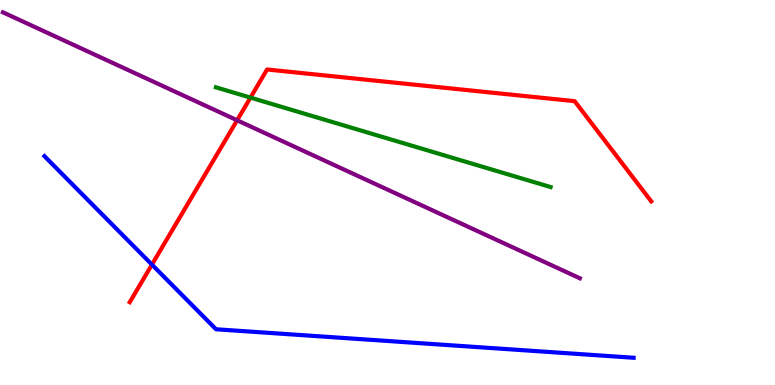[{'lines': ['blue', 'red'], 'intersections': [{'x': 1.96, 'y': 3.13}]}, {'lines': ['green', 'red'], 'intersections': [{'x': 3.23, 'y': 7.46}]}, {'lines': ['purple', 'red'], 'intersections': [{'x': 3.06, 'y': 6.88}]}, {'lines': ['blue', 'green'], 'intersections': []}, {'lines': ['blue', 'purple'], 'intersections': []}, {'lines': ['green', 'purple'], 'intersections': []}]